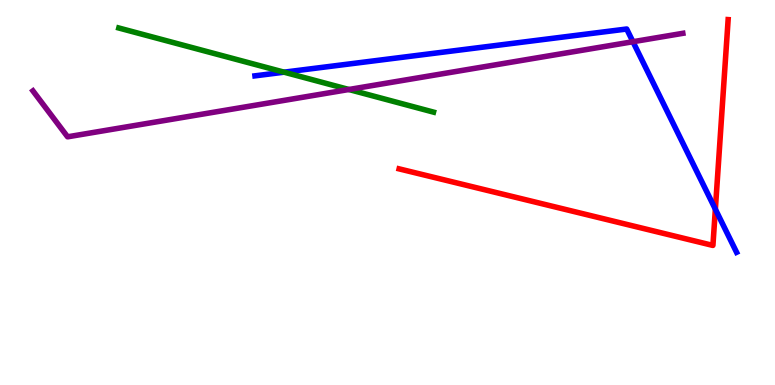[{'lines': ['blue', 'red'], 'intersections': [{'x': 9.23, 'y': 4.57}]}, {'lines': ['green', 'red'], 'intersections': []}, {'lines': ['purple', 'red'], 'intersections': []}, {'lines': ['blue', 'green'], 'intersections': [{'x': 3.67, 'y': 8.13}]}, {'lines': ['blue', 'purple'], 'intersections': [{'x': 8.17, 'y': 8.92}]}, {'lines': ['green', 'purple'], 'intersections': [{'x': 4.5, 'y': 7.68}]}]